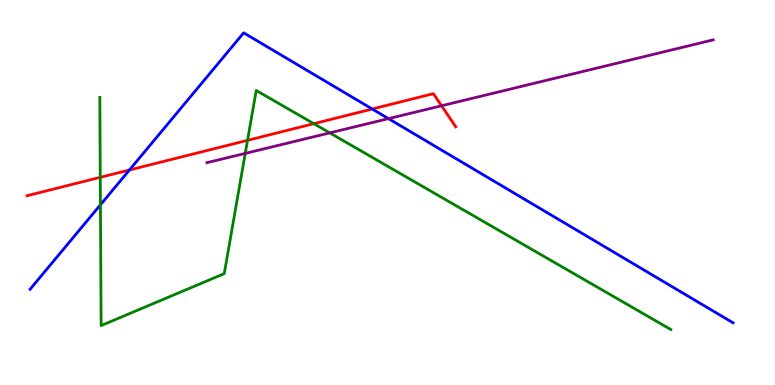[{'lines': ['blue', 'red'], 'intersections': [{'x': 1.67, 'y': 5.58}, {'x': 4.8, 'y': 7.17}]}, {'lines': ['green', 'red'], 'intersections': [{'x': 1.29, 'y': 5.39}, {'x': 3.19, 'y': 6.35}, {'x': 4.05, 'y': 6.79}]}, {'lines': ['purple', 'red'], 'intersections': [{'x': 5.7, 'y': 7.25}]}, {'lines': ['blue', 'green'], 'intersections': [{'x': 1.3, 'y': 4.68}]}, {'lines': ['blue', 'purple'], 'intersections': [{'x': 5.01, 'y': 6.92}]}, {'lines': ['green', 'purple'], 'intersections': [{'x': 3.16, 'y': 6.02}, {'x': 4.26, 'y': 6.55}]}]